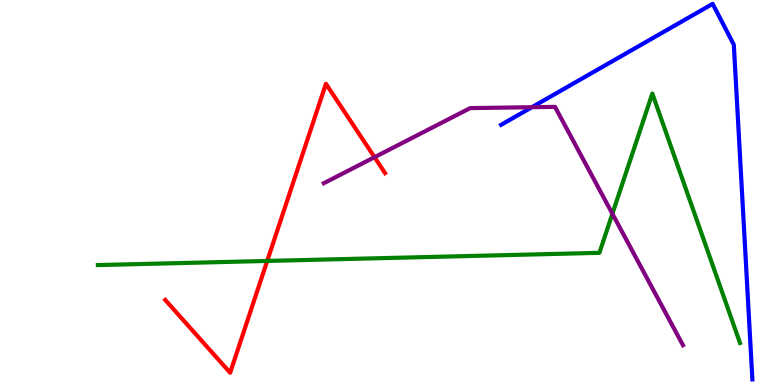[{'lines': ['blue', 'red'], 'intersections': []}, {'lines': ['green', 'red'], 'intersections': [{'x': 3.45, 'y': 3.22}]}, {'lines': ['purple', 'red'], 'intersections': [{'x': 4.83, 'y': 5.92}]}, {'lines': ['blue', 'green'], 'intersections': []}, {'lines': ['blue', 'purple'], 'intersections': [{'x': 6.86, 'y': 7.22}]}, {'lines': ['green', 'purple'], 'intersections': [{'x': 7.9, 'y': 4.45}]}]